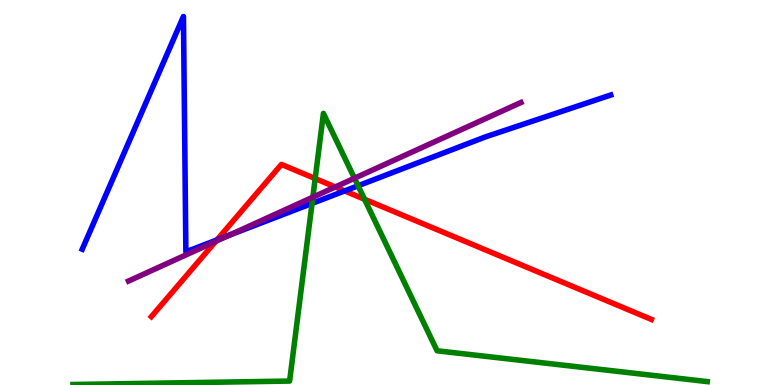[{'lines': ['blue', 'red'], 'intersections': [{'x': 2.8, 'y': 3.77}, {'x': 4.45, 'y': 5.04}]}, {'lines': ['green', 'red'], 'intersections': [{'x': 4.07, 'y': 5.36}, {'x': 4.7, 'y': 4.83}]}, {'lines': ['purple', 'red'], 'intersections': [{'x': 2.78, 'y': 3.73}, {'x': 4.33, 'y': 5.14}]}, {'lines': ['blue', 'green'], 'intersections': [{'x': 4.03, 'y': 4.72}, {'x': 4.62, 'y': 5.18}]}, {'lines': ['blue', 'purple'], 'intersections': [{'x': 2.96, 'y': 3.89}]}, {'lines': ['green', 'purple'], 'intersections': [{'x': 4.04, 'y': 4.88}, {'x': 4.57, 'y': 5.37}]}]